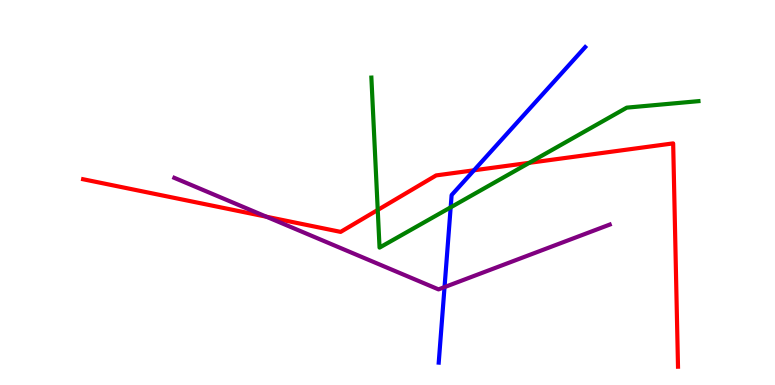[{'lines': ['blue', 'red'], 'intersections': [{'x': 6.12, 'y': 5.58}]}, {'lines': ['green', 'red'], 'intersections': [{'x': 4.87, 'y': 4.55}, {'x': 6.83, 'y': 5.77}]}, {'lines': ['purple', 'red'], 'intersections': [{'x': 3.44, 'y': 4.37}]}, {'lines': ['blue', 'green'], 'intersections': [{'x': 5.82, 'y': 4.61}]}, {'lines': ['blue', 'purple'], 'intersections': [{'x': 5.74, 'y': 2.54}]}, {'lines': ['green', 'purple'], 'intersections': []}]